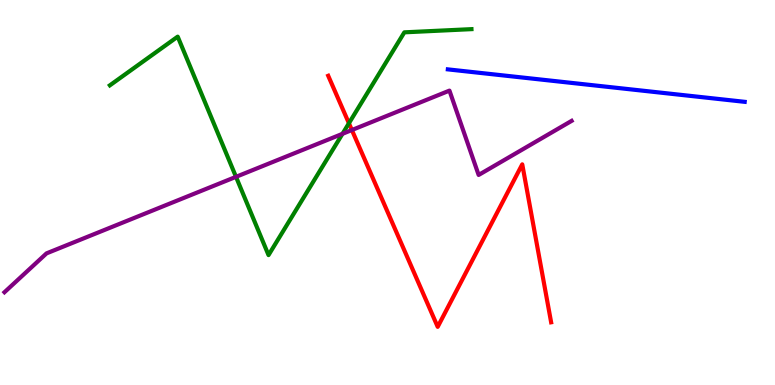[{'lines': ['blue', 'red'], 'intersections': []}, {'lines': ['green', 'red'], 'intersections': [{'x': 4.5, 'y': 6.8}]}, {'lines': ['purple', 'red'], 'intersections': [{'x': 4.54, 'y': 6.62}]}, {'lines': ['blue', 'green'], 'intersections': []}, {'lines': ['blue', 'purple'], 'intersections': []}, {'lines': ['green', 'purple'], 'intersections': [{'x': 3.05, 'y': 5.41}, {'x': 4.42, 'y': 6.52}]}]